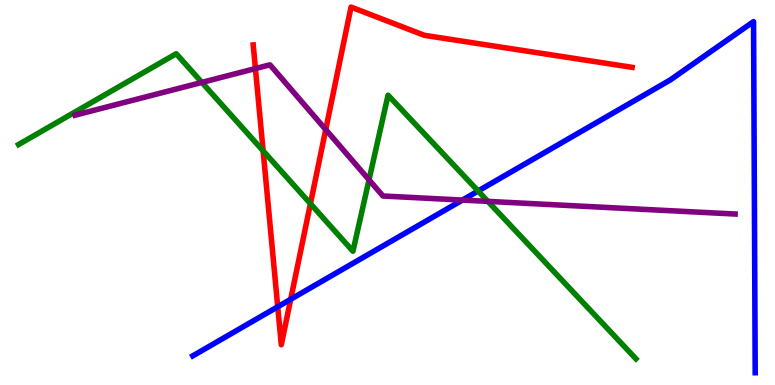[{'lines': ['blue', 'red'], 'intersections': [{'x': 3.58, 'y': 2.03}, {'x': 3.75, 'y': 2.23}]}, {'lines': ['green', 'red'], 'intersections': [{'x': 3.4, 'y': 6.08}, {'x': 4.01, 'y': 4.71}]}, {'lines': ['purple', 'red'], 'intersections': [{'x': 3.3, 'y': 8.22}, {'x': 4.2, 'y': 6.63}]}, {'lines': ['blue', 'green'], 'intersections': [{'x': 6.17, 'y': 5.04}]}, {'lines': ['blue', 'purple'], 'intersections': [{'x': 5.97, 'y': 4.8}]}, {'lines': ['green', 'purple'], 'intersections': [{'x': 2.6, 'y': 7.86}, {'x': 4.76, 'y': 5.33}, {'x': 6.3, 'y': 4.77}]}]